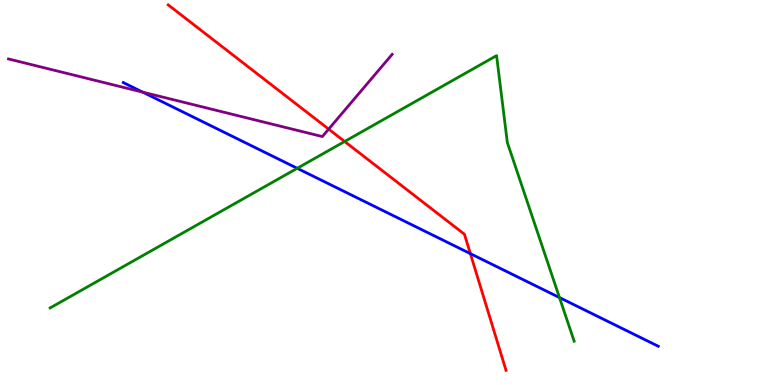[{'lines': ['blue', 'red'], 'intersections': [{'x': 6.07, 'y': 3.41}]}, {'lines': ['green', 'red'], 'intersections': [{'x': 4.45, 'y': 6.32}]}, {'lines': ['purple', 'red'], 'intersections': [{'x': 4.24, 'y': 6.65}]}, {'lines': ['blue', 'green'], 'intersections': [{'x': 3.84, 'y': 5.63}, {'x': 7.22, 'y': 2.27}]}, {'lines': ['blue', 'purple'], 'intersections': [{'x': 1.84, 'y': 7.61}]}, {'lines': ['green', 'purple'], 'intersections': []}]